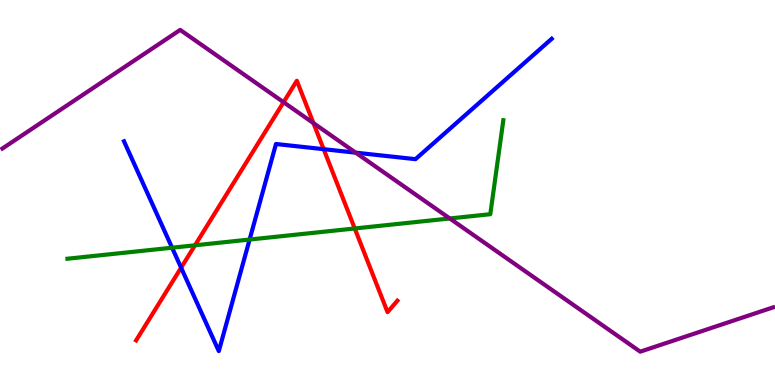[{'lines': ['blue', 'red'], 'intersections': [{'x': 2.34, 'y': 3.05}, {'x': 4.18, 'y': 6.13}]}, {'lines': ['green', 'red'], 'intersections': [{'x': 2.52, 'y': 3.63}, {'x': 4.58, 'y': 4.07}]}, {'lines': ['purple', 'red'], 'intersections': [{'x': 3.66, 'y': 7.35}, {'x': 4.04, 'y': 6.8}]}, {'lines': ['blue', 'green'], 'intersections': [{'x': 2.22, 'y': 3.57}, {'x': 3.22, 'y': 3.78}]}, {'lines': ['blue', 'purple'], 'intersections': [{'x': 4.59, 'y': 6.03}]}, {'lines': ['green', 'purple'], 'intersections': [{'x': 5.8, 'y': 4.33}]}]